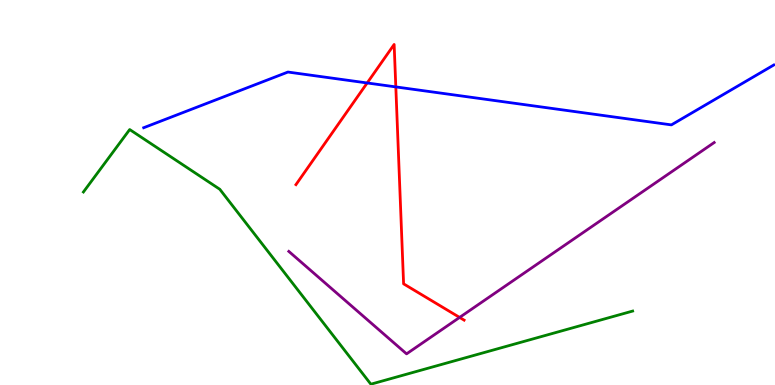[{'lines': ['blue', 'red'], 'intersections': [{'x': 4.74, 'y': 7.85}, {'x': 5.11, 'y': 7.74}]}, {'lines': ['green', 'red'], 'intersections': []}, {'lines': ['purple', 'red'], 'intersections': [{'x': 5.93, 'y': 1.76}]}, {'lines': ['blue', 'green'], 'intersections': []}, {'lines': ['blue', 'purple'], 'intersections': []}, {'lines': ['green', 'purple'], 'intersections': []}]